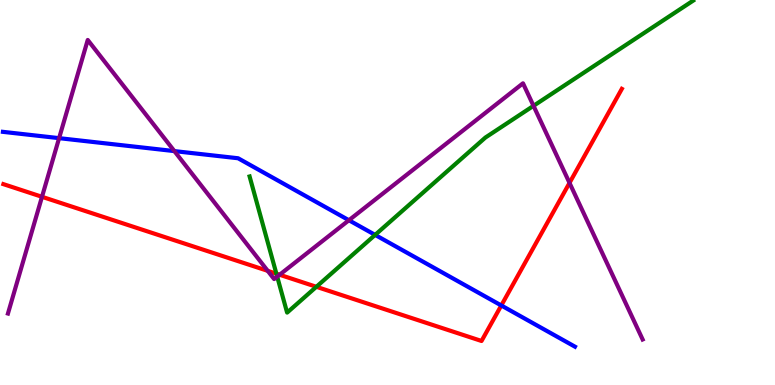[{'lines': ['blue', 'red'], 'intersections': [{'x': 6.47, 'y': 2.07}]}, {'lines': ['green', 'red'], 'intersections': [{'x': 3.57, 'y': 2.89}, {'x': 4.08, 'y': 2.55}]}, {'lines': ['purple', 'red'], 'intersections': [{'x': 0.542, 'y': 4.89}, {'x': 3.45, 'y': 2.97}, {'x': 3.61, 'y': 2.86}, {'x': 7.35, 'y': 5.25}]}, {'lines': ['blue', 'green'], 'intersections': [{'x': 4.84, 'y': 3.9}]}, {'lines': ['blue', 'purple'], 'intersections': [{'x': 0.763, 'y': 6.41}, {'x': 2.25, 'y': 6.08}, {'x': 4.5, 'y': 4.28}]}, {'lines': ['green', 'purple'], 'intersections': [{'x': 3.58, 'y': 2.81}, {'x': 6.88, 'y': 7.25}]}]